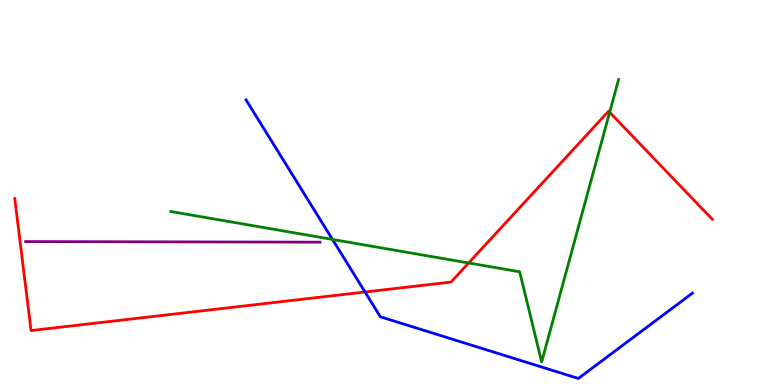[{'lines': ['blue', 'red'], 'intersections': [{'x': 4.71, 'y': 2.42}]}, {'lines': ['green', 'red'], 'intersections': [{'x': 6.05, 'y': 3.17}, {'x': 7.87, 'y': 7.08}]}, {'lines': ['purple', 'red'], 'intersections': []}, {'lines': ['blue', 'green'], 'intersections': [{'x': 4.29, 'y': 3.78}]}, {'lines': ['blue', 'purple'], 'intersections': []}, {'lines': ['green', 'purple'], 'intersections': []}]